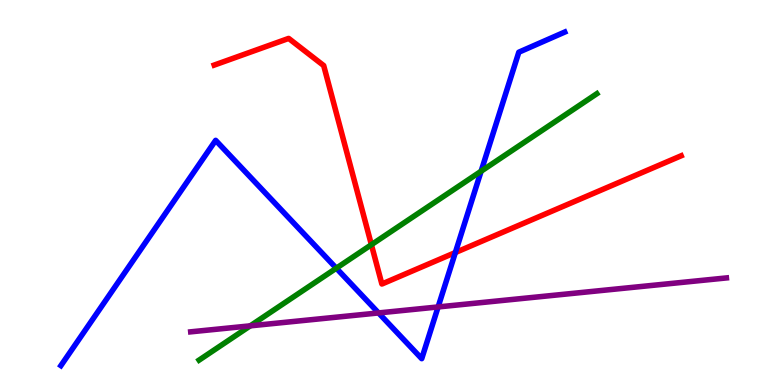[{'lines': ['blue', 'red'], 'intersections': [{'x': 5.88, 'y': 3.44}]}, {'lines': ['green', 'red'], 'intersections': [{'x': 4.79, 'y': 3.64}]}, {'lines': ['purple', 'red'], 'intersections': []}, {'lines': ['blue', 'green'], 'intersections': [{'x': 4.34, 'y': 3.03}, {'x': 6.21, 'y': 5.55}]}, {'lines': ['blue', 'purple'], 'intersections': [{'x': 4.88, 'y': 1.87}, {'x': 5.65, 'y': 2.03}]}, {'lines': ['green', 'purple'], 'intersections': [{'x': 3.23, 'y': 1.54}]}]